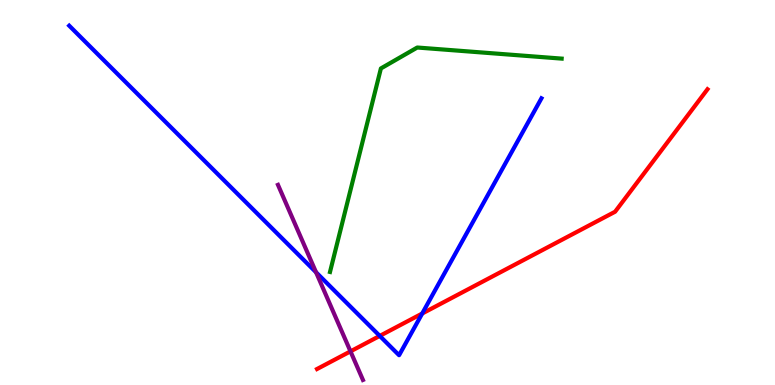[{'lines': ['blue', 'red'], 'intersections': [{'x': 4.9, 'y': 1.27}, {'x': 5.45, 'y': 1.86}]}, {'lines': ['green', 'red'], 'intersections': []}, {'lines': ['purple', 'red'], 'intersections': [{'x': 4.52, 'y': 0.874}]}, {'lines': ['blue', 'green'], 'intersections': []}, {'lines': ['blue', 'purple'], 'intersections': [{'x': 4.08, 'y': 2.93}]}, {'lines': ['green', 'purple'], 'intersections': []}]